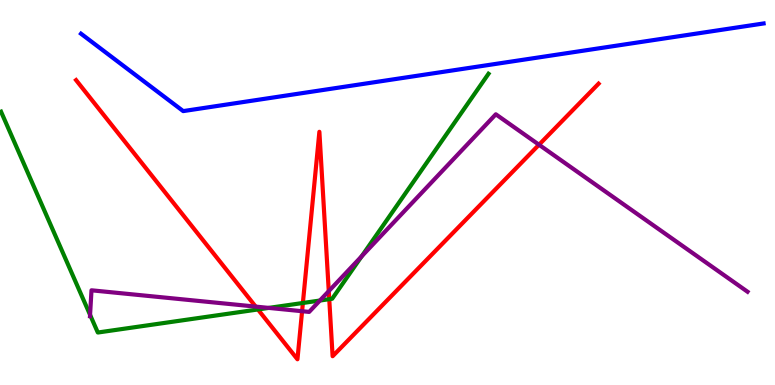[{'lines': ['blue', 'red'], 'intersections': []}, {'lines': ['green', 'red'], 'intersections': [{'x': 3.33, 'y': 1.96}, {'x': 3.91, 'y': 2.13}, {'x': 4.25, 'y': 2.23}]}, {'lines': ['purple', 'red'], 'intersections': [{'x': 3.3, 'y': 2.04}, {'x': 3.9, 'y': 1.92}, {'x': 4.24, 'y': 2.44}, {'x': 6.95, 'y': 6.24}]}, {'lines': ['blue', 'green'], 'intersections': []}, {'lines': ['blue', 'purple'], 'intersections': []}, {'lines': ['green', 'purple'], 'intersections': [{'x': 1.16, 'y': 1.82}, {'x': 3.47, 'y': 2.0}, {'x': 4.13, 'y': 2.19}, {'x': 4.67, 'y': 3.34}]}]